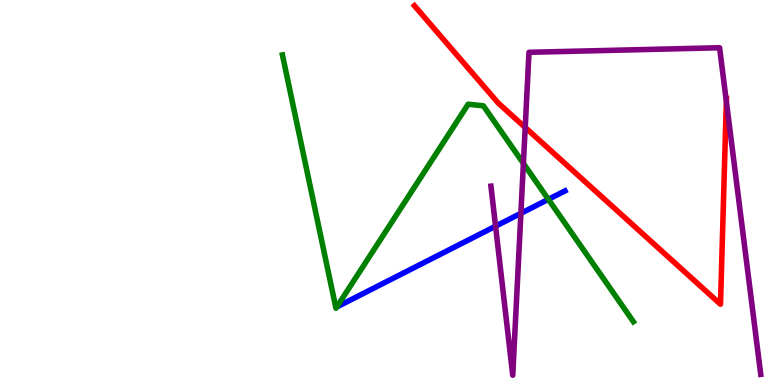[{'lines': ['blue', 'red'], 'intersections': []}, {'lines': ['green', 'red'], 'intersections': []}, {'lines': ['purple', 'red'], 'intersections': [{'x': 6.78, 'y': 6.69}, {'x': 9.37, 'y': 7.37}]}, {'lines': ['blue', 'green'], 'intersections': [{'x': 7.08, 'y': 4.82}]}, {'lines': ['blue', 'purple'], 'intersections': [{'x': 6.39, 'y': 4.12}, {'x': 6.72, 'y': 4.46}]}, {'lines': ['green', 'purple'], 'intersections': [{'x': 6.75, 'y': 5.76}]}]